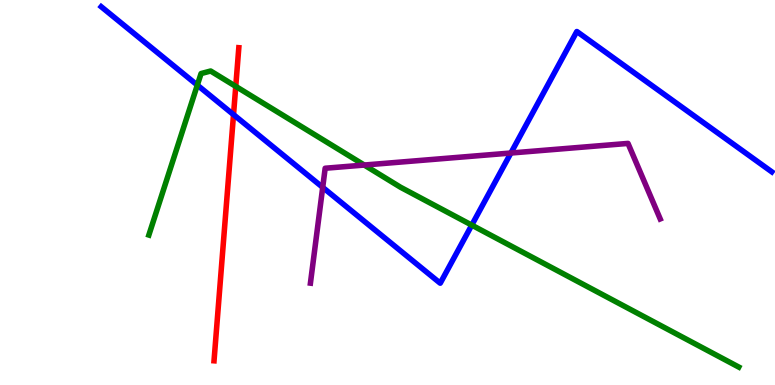[{'lines': ['blue', 'red'], 'intersections': [{'x': 3.01, 'y': 7.02}]}, {'lines': ['green', 'red'], 'intersections': [{'x': 3.04, 'y': 7.76}]}, {'lines': ['purple', 'red'], 'intersections': []}, {'lines': ['blue', 'green'], 'intersections': [{'x': 2.55, 'y': 7.79}, {'x': 6.09, 'y': 4.15}]}, {'lines': ['blue', 'purple'], 'intersections': [{'x': 4.16, 'y': 5.13}, {'x': 6.59, 'y': 6.03}]}, {'lines': ['green', 'purple'], 'intersections': [{'x': 4.7, 'y': 5.71}]}]